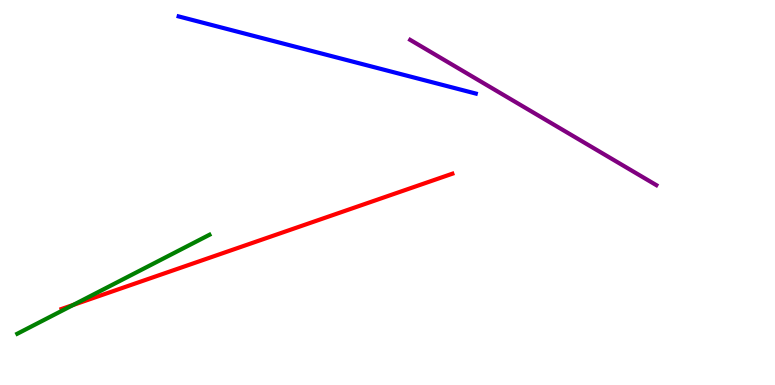[{'lines': ['blue', 'red'], 'intersections': []}, {'lines': ['green', 'red'], 'intersections': [{'x': 0.944, 'y': 2.08}]}, {'lines': ['purple', 'red'], 'intersections': []}, {'lines': ['blue', 'green'], 'intersections': []}, {'lines': ['blue', 'purple'], 'intersections': []}, {'lines': ['green', 'purple'], 'intersections': []}]